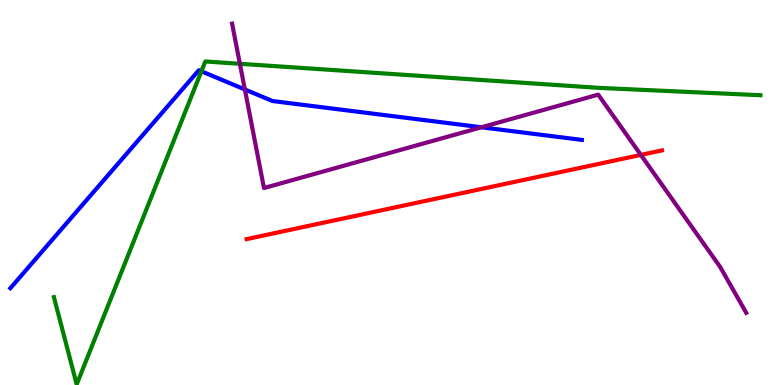[{'lines': ['blue', 'red'], 'intersections': []}, {'lines': ['green', 'red'], 'intersections': []}, {'lines': ['purple', 'red'], 'intersections': [{'x': 8.27, 'y': 5.98}]}, {'lines': ['blue', 'green'], 'intersections': [{'x': 2.6, 'y': 8.15}]}, {'lines': ['blue', 'purple'], 'intersections': [{'x': 3.16, 'y': 7.68}, {'x': 6.21, 'y': 6.69}]}, {'lines': ['green', 'purple'], 'intersections': [{'x': 3.1, 'y': 8.34}]}]